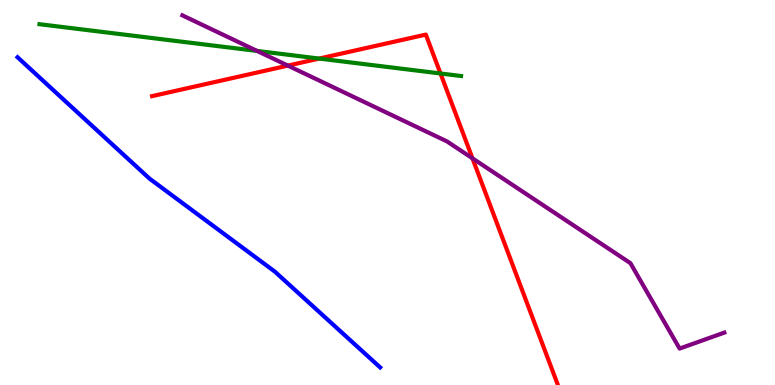[{'lines': ['blue', 'red'], 'intersections': []}, {'lines': ['green', 'red'], 'intersections': [{'x': 4.12, 'y': 8.48}, {'x': 5.68, 'y': 8.09}]}, {'lines': ['purple', 'red'], 'intersections': [{'x': 3.71, 'y': 8.3}, {'x': 6.1, 'y': 5.89}]}, {'lines': ['blue', 'green'], 'intersections': []}, {'lines': ['blue', 'purple'], 'intersections': []}, {'lines': ['green', 'purple'], 'intersections': [{'x': 3.32, 'y': 8.68}]}]